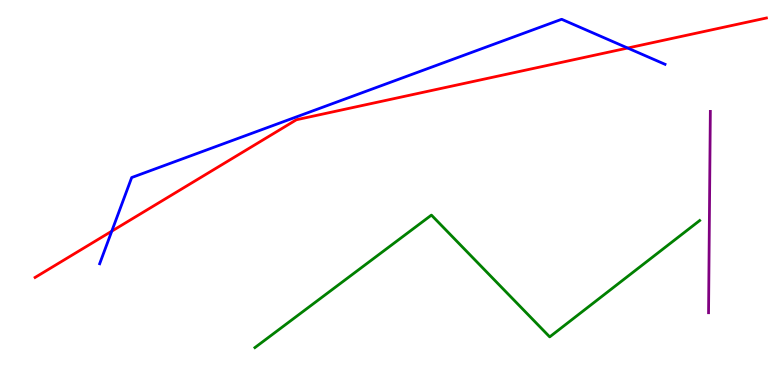[{'lines': ['blue', 'red'], 'intersections': [{'x': 1.44, 'y': 4.0}, {'x': 8.1, 'y': 8.75}]}, {'lines': ['green', 'red'], 'intersections': []}, {'lines': ['purple', 'red'], 'intersections': []}, {'lines': ['blue', 'green'], 'intersections': []}, {'lines': ['blue', 'purple'], 'intersections': []}, {'lines': ['green', 'purple'], 'intersections': []}]